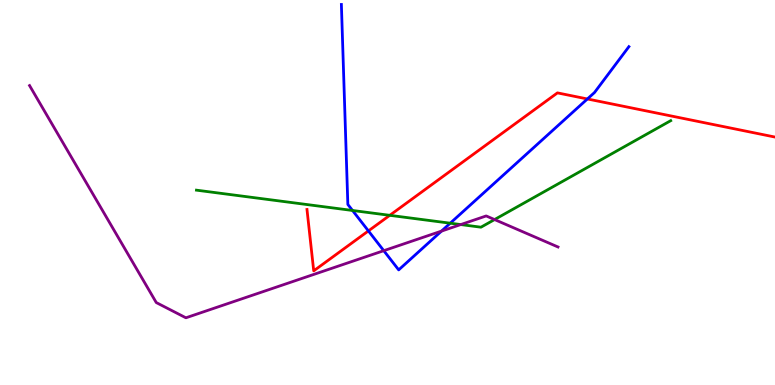[{'lines': ['blue', 'red'], 'intersections': [{'x': 4.75, 'y': 4.0}, {'x': 7.58, 'y': 7.43}]}, {'lines': ['green', 'red'], 'intersections': [{'x': 5.03, 'y': 4.41}]}, {'lines': ['purple', 'red'], 'intersections': []}, {'lines': ['blue', 'green'], 'intersections': [{'x': 4.55, 'y': 4.53}, {'x': 5.81, 'y': 4.2}]}, {'lines': ['blue', 'purple'], 'intersections': [{'x': 4.95, 'y': 3.49}, {'x': 5.7, 'y': 4.0}]}, {'lines': ['green', 'purple'], 'intersections': [{'x': 5.95, 'y': 4.17}, {'x': 6.38, 'y': 4.3}]}]